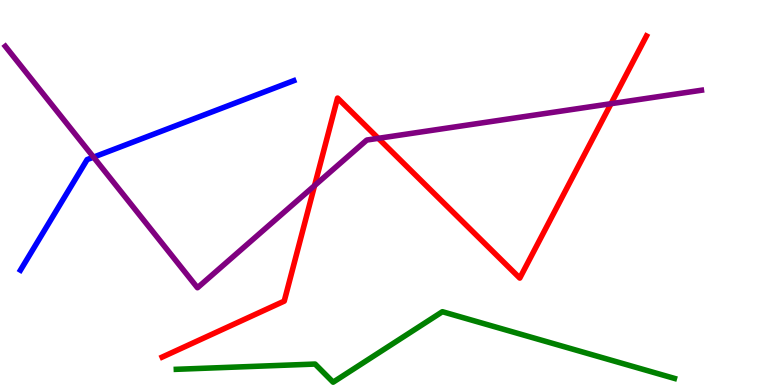[{'lines': ['blue', 'red'], 'intersections': []}, {'lines': ['green', 'red'], 'intersections': []}, {'lines': ['purple', 'red'], 'intersections': [{'x': 4.06, 'y': 5.18}, {'x': 4.88, 'y': 6.41}, {'x': 7.88, 'y': 7.31}]}, {'lines': ['blue', 'green'], 'intersections': []}, {'lines': ['blue', 'purple'], 'intersections': [{'x': 1.21, 'y': 5.92}]}, {'lines': ['green', 'purple'], 'intersections': []}]